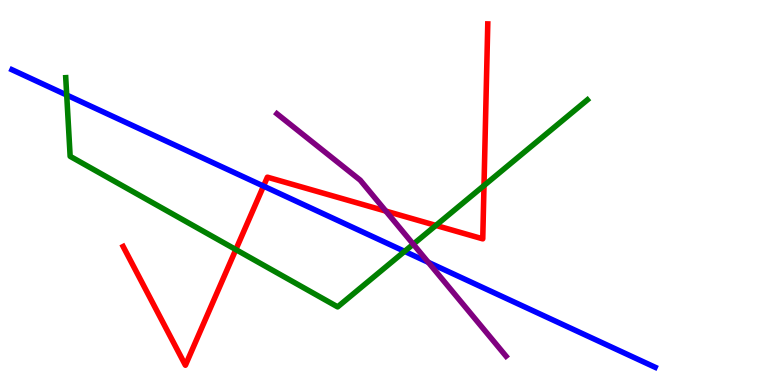[{'lines': ['blue', 'red'], 'intersections': [{'x': 3.4, 'y': 5.17}]}, {'lines': ['green', 'red'], 'intersections': [{'x': 3.04, 'y': 3.52}, {'x': 5.62, 'y': 4.14}, {'x': 6.25, 'y': 5.18}]}, {'lines': ['purple', 'red'], 'intersections': [{'x': 4.98, 'y': 4.52}]}, {'lines': ['blue', 'green'], 'intersections': [{'x': 0.861, 'y': 7.53}, {'x': 5.22, 'y': 3.47}]}, {'lines': ['blue', 'purple'], 'intersections': [{'x': 5.53, 'y': 3.19}]}, {'lines': ['green', 'purple'], 'intersections': [{'x': 5.33, 'y': 3.66}]}]